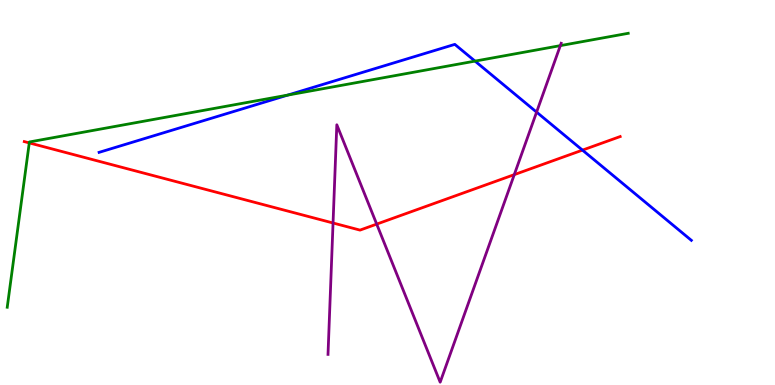[{'lines': ['blue', 'red'], 'intersections': [{'x': 7.52, 'y': 6.1}]}, {'lines': ['green', 'red'], 'intersections': [{'x': 0.378, 'y': 6.29}]}, {'lines': ['purple', 'red'], 'intersections': [{'x': 4.3, 'y': 4.21}, {'x': 4.86, 'y': 4.18}, {'x': 6.64, 'y': 5.46}]}, {'lines': ['blue', 'green'], 'intersections': [{'x': 3.71, 'y': 7.53}, {'x': 6.13, 'y': 8.41}]}, {'lines': ['blue', 'purple'], 'intersections': [{'x': 6.92, 'y': 7.09}]}, {'lines': ['green', 'purple'], 'intersections': [{'x': 7.23, 'y': 8.81}]}]